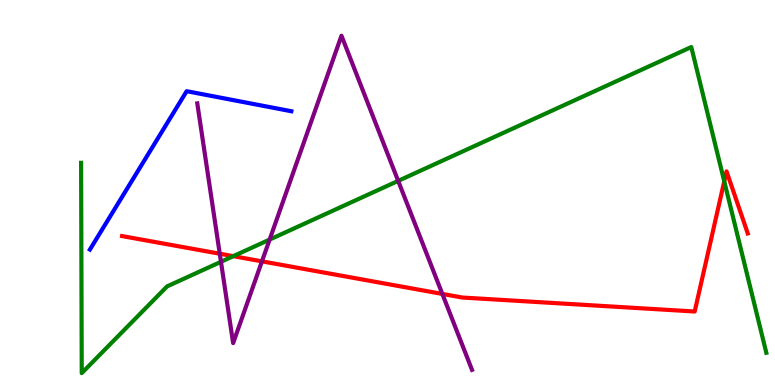[{'lines': ['blue', 'red'], 'intersections': []}, {'lines': ['green', 'red'], 'intersections': [{'x': 3.01, 'y': 3.35}, {'x': 9.35, 'y': 5.29}]}, {'lines': ['purple', 'red'], 'intersections': [{'x': 2.84, 'y': 3.41}, {'x': 3.38, 'y': 3.21}, {'x': 5.71, 'y': 2.37}]}, {'lines': ['blue', 'green'], 'intersections': []}, {'lines': ['blue', 'purple'], 'intersections': []}, {'lines': ['green', 'purple'], 'intersections': [{'x': 2.85, 'y': 3.2}, {'x': 3.48, 'y': 3.78}, {'x': 5.14, 'y': 5.3}]}]